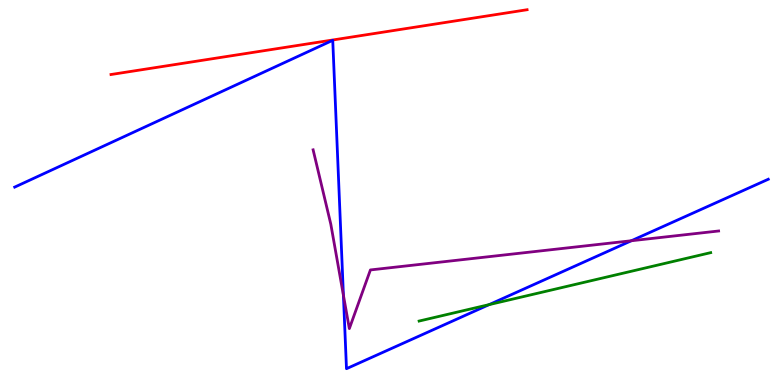[{'lines': ['blue', 'red'], 'intersections': []}, {'lines': ['green', 'red'], 'intersections': []}, {'lines': ['purple', 'red'], 'intersections': []}, {'lines': ['blue', 'green'], 'intersections': [{'x': 6.31, 'y': 2.09}]}, {'lines': ['blue', 'purple'], 'intersections': [{'x': 4.43, 'y': 2.33}, {'x': 8.15, 'y': 3.75}]}, {'lines': ['green', 'purple'], 'intersections': []}]